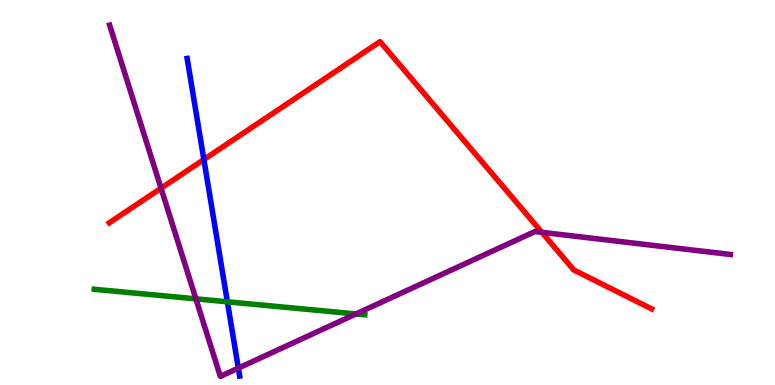[{'lines': ['blue', 'red'], 'intersections': [{'x': 2.63, 'y': 5.86}]}, {'lines': ['green', 'red'], 'intersections': []}, {'lines': ['purple', 'red'], 'intersections': [{'x': 2.08, 'y': 5.11}, {'x': 6.99, 'y': 3.97}]}, {'lines': ['blue', 'green'], 'intersections': [{'x': 2.93, 'y': 2.16}]}, {'lines': ['blue', 'purple'], 'intersections': [{'x': 3.08, 'y': 0.439}]}, {'lines': ['green', 'purple'], 'intersections': [{'x': 2.53, 'y': 2.24}, {'x': 4.59, 'y': 1.85}]}]